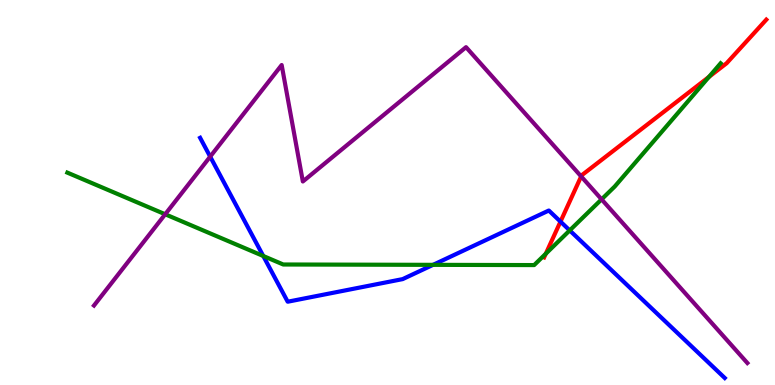[{'lines': ['blue', 'red'], 'intersections': [{'x': 7.23, 'y': 4.24}]}, {'lines': ['green', 'red'], 'intersections': [{'x': 7.04, 'y': 3.41}, {'x': 9.15, 'y': 8.0}]}, {'lines': ['purple', 'red'], 'intersections': [{'x': 7.5, 'y': 5.42}]}, {'lines': ['blue', 'green'], 'intersections': [{'x': 3.4, 'y': 3.35}, {'x': 5.59, 'y': 3.12}, {'x': 7.35, 'y': 4.02}]}, {'lines': ['blue', 'purple'], 'intersections': [{'x': 2.71, 'y': 5.93}]}, {'lines': ['green', 'purple'], 'intersections': [{'x': 2.13, 'y': 4.43}, {'x': 7.76, 'y': 4.82}]}]